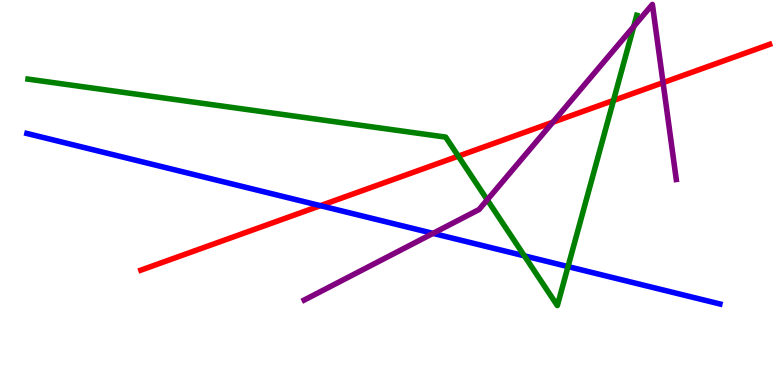[{'lines': ['blue', 'red'], 'intersections': [{'x': 4.13, 'y': 4.66}]}, {'lines': ['green', 'red'], 'intersections': [{'x': 5.91, 'y': 5.94}, {'x': 7.92, 'y': 7.39}]}, {'lines': ['purple', 'red'], 'intersections': [{'x': 7.13, 'y': 6.83}, {'x': 8.56, 'y': 7.85}]}, {'lines': ['blue', 'green'], 'intersections': [{'x': 6.77, 'y': 3.35}, {'x': 7.33, 'y': 3.08}]}, {'lines': ['blue', 'purple'], 'intersections': [{'x': 5.59, 'y': 3.94}]}, {'lines': ['green', 'purple'], 'intersections': [{'x': 6.29, 'y': 4.81}, {'x': 8.18, 'y': 9.31}]}]